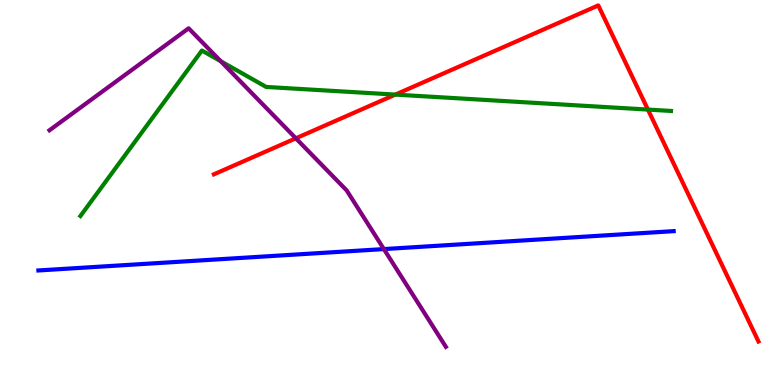[{'lines': ['blue', 'red'], 'intersections': []}, {'lines': ['green', 'red'], 'intersections': [{'x': 5.1, 'y': 7.54}, {'x': 8.36, 'y': 7.15}]}, {'lines': ['purple', 'red'], 'intersections': [{'x': 3.82, 'y': 6.41}]}, {'lines': ['blue', 'green'], 'intersections': []}, {'lines': ['blue', 'purple'], 'intersections': [{'x': 4.95, 'y': 3.53}]}, {'lines': ['green', 'purple'], 'intersections': [{'x': 2.85, 'y': 8.41}]}]